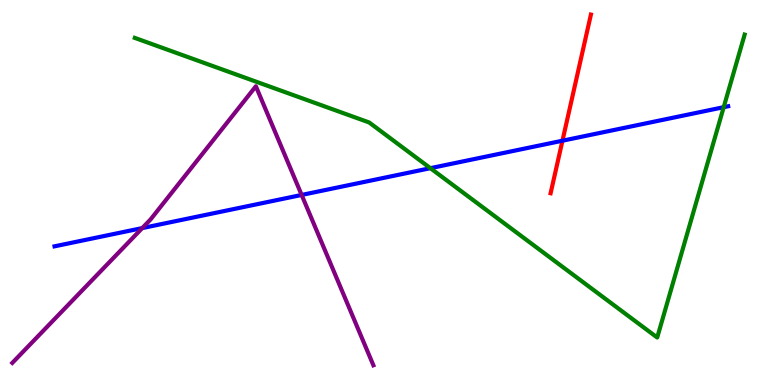[{'lines': ['blue', 'red'], 'intersections': [{'x': 7.26, 'y': 6.35}]}, {'lines': ['green', 'red'], 'intersections': []}, {'lines': ['purple', 'red'], 'intersections': []}, {'lines': ['blue', 'green'], 'intersections': [{'x': 5.55, 'y': 5.63}, {'x': 9.34, 'y': 7.22}]}, {'lines': ['blue', 'purple'], 'intersections': [{'x': 1.84, 'y': 4.08}, {'x': 3.89, 'y': 4.94}]}, {'lines': ['green', 'purple'], 'intersections': []}]